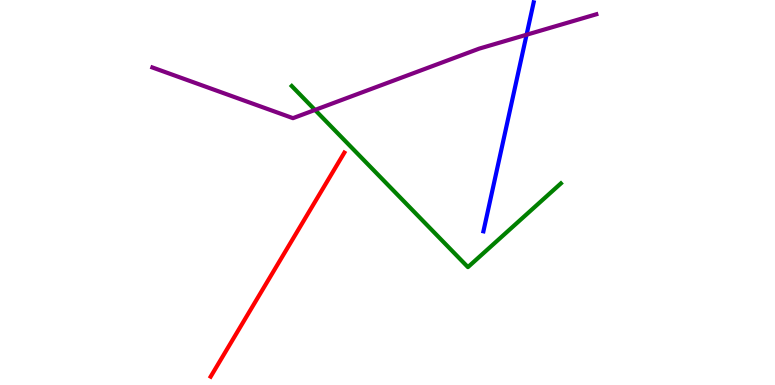[{'lines': ['blue', 'red'], 'intersections': []}, {'lines': ['green', 'red'], 'intersections': []}, {'lines': ['purple', 'red'], 'intersections': []}, {'lines': ['blue', 'green'], 'intersections': []}, {'lines': ['blue', 'purple'], 'intersections': [{'x': 6.79, 'y': 9.1}]}, {'lines': ['green', 'purple'], 'intersections': [{'x': 4.06, 'y': 7.14}]}]